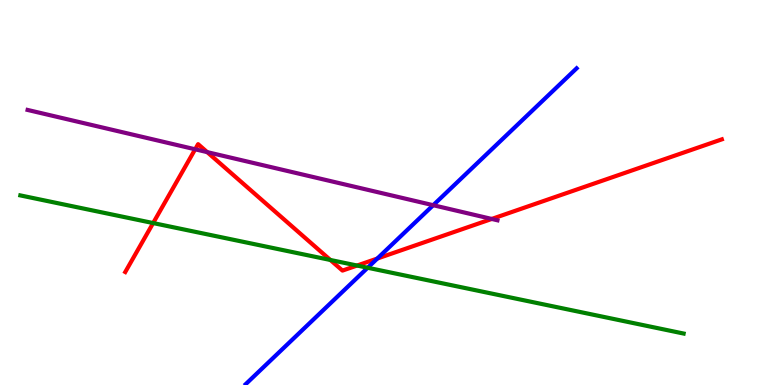[{'lines': ['blue', 'red'], 'intersections': [{'x': 4.87, 'y': 3.28}]}, {'lines': ['green', 'red'], 'intersections': [{'x': 1.98, 'y': 4.21}, {'x': 4.26, 'y': 3.25}, {'x': 4.61, 'y': 3.1}]}, {'lines': ['purple', 'red'], 'intersections': [{'x': 2.52, 'y': 6.12}, {'x': 2.67, 'y': 6.05}, {'x': 6.35, 'y': 4.31}]}, {'lines': ['blue', 'green'], 'intersections': [{'x': 4.74, 'y': 3.05}]}, {'lines': ['blue', 'purple'], 'intersections': [{'x': 5.59, 'y': 4.67}]}, {'lines': ['green', 'purple'], 'intersections': []}]